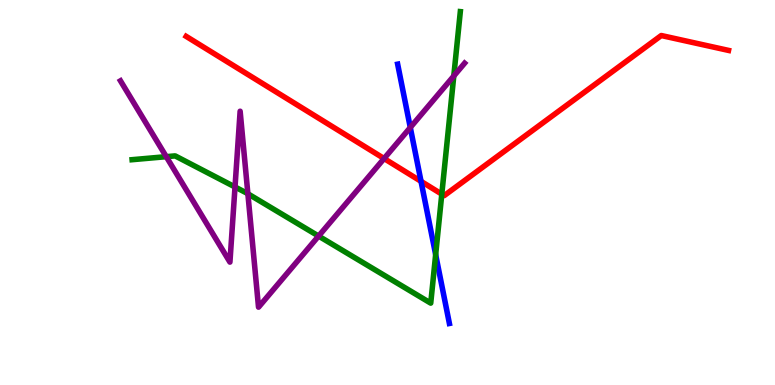[{'lines': ['blue', 'red'], 'intersections': [{'x': 5.43, 'y': 5.29}]}, {'lines': ['green', 'red'], 'intersections': [{'x': 5.7, 'y': 4.96}]}, {'lines': ['purple', 'red'], 'intersections': [{'x': 4.96, 'y': 5.88}]}, {'lines': ['blue', 'green'], 'intersections': [{'x': 5.62, 'y': 3.39}]}, {'lines': ['blue', 'purple'], 'intersections': [{'x': 5.29, 'y': 6.69}]}, {'lines': ['green', 'purple'], 'intersections': [{'x': 2.15, 'y': 5.93}, {'x': 3.03, 'y': 5.14}, {'x': 3.2, 'y': 4.97}, {'x': 4.11, 'y': 3.87}, {'x': 5.86, 'y': 8.03}]}]